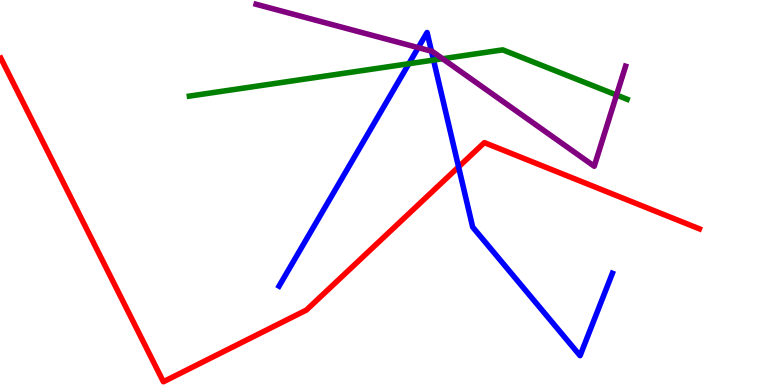[{'lines': ['blue', 'red'], 'intersections': [{'x': 5.92, 'y': 5.67}]}, {'lines': ['green', 'red'], 'intersections': []}, {'lines': ['purple', 'red'], 'intersections': []}, {'lines': ['blue', 'green'], 'intersections': [{'x': 5.28, 'y': 8.34}, {'x': 5.59, 'y': 8.44}]}, {'lines': ['blue', 'purple'], 'intersections': [{'x': 5.4, 'y': 8.76}, {'x': 5.57, 'y': 8.67}]}, {'lines': ['green', 'purple'], 'intersections': [{'x': 5.71, 'y': 8.47}, {'x': 7.96, 'y': 7.53}]}]